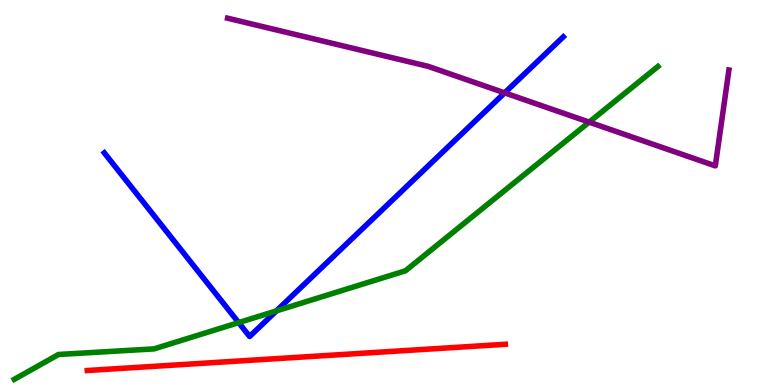[{'lines': ['blue', 'red'], 'intersections': []}, {'lines': ['green', 'red'], 'intersections': []}, {'lines': ['purple', 'red'], 'intersections': []}, {'lines': ['blue', 'green'], 'intersections': [{'x': 3.08, 'y': 1.62}, {'x': 3.57, 'y': 1.93}]}, {'lines': ['blue', 'purple'], 'intersections': [{'x': 6.51, 'y': 7.59}]}, {'lines': ['green', 'purple'], 'intersections': [{'x': 7.6, 'y': 6.83}]}]